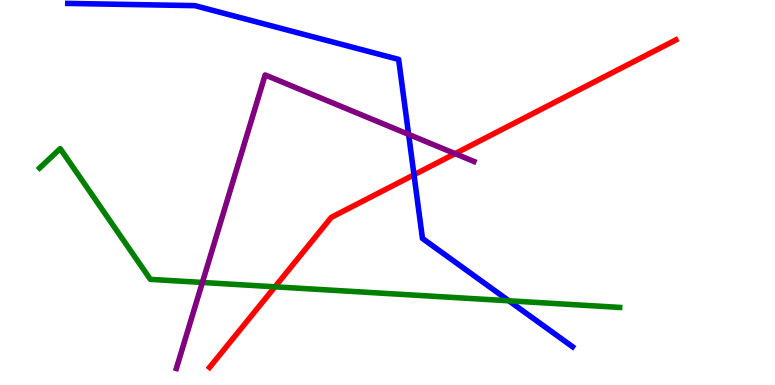[{'lines': ['blue', 'red'], 'intersections': [{'x': 5.34, 'y': 5.46}]}, {'lines': ['green', 'red'], 'intersections': [{'x': 3.55, 'y': 2.55}]}, {'lines': ['purple', 'red'], 'intersections': [{'x': 5.87, 'y': 6.01}]}, {'lines': ['blue', 'green'], 'intersections': [{'x': 6.57, 'y': 2.19}]}, {'lines': ['blue', 'purple'], 'intersections': [{'x': 5.27, 'y': 6.51}]}, {'lines': ['green', 'purple'], 'intersections': [{'x': 2.61, 'y': 2.66}]}]